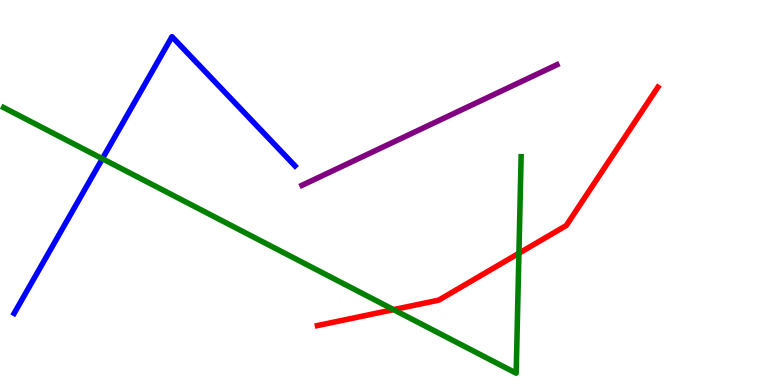[{'lines': ['blue', 'red'], 'intersections': []}, {'lines': ['green', 'red'], 'intersections': [{'x': 5.08, 'y': 1.96}, {'x': 6.7, 'y': 3.42}]}, {'lines': ['purple', 'red'], 'intersections': []}, {'lines': ['blue', 'green'], 'intersections': [{'x': 1.32, 'y': 5.88}]}, {'lines': ['blue', 'purple'], 'intersections': []}, {'lines': ['green', 'purple'], 'intersections': []}]